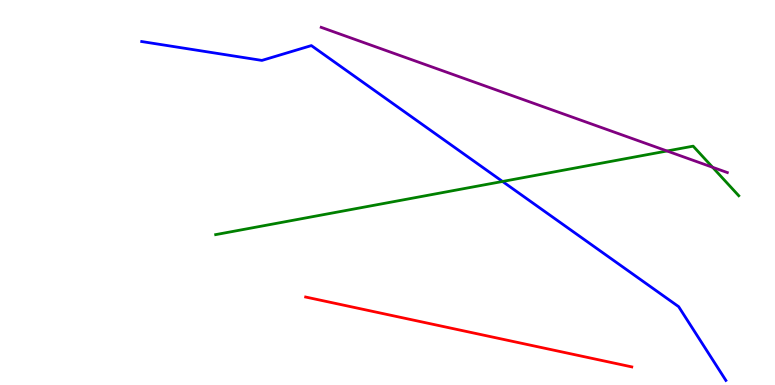[{'lines': ['blue', 'red'], 'intersections': []}, {'lines': ['green', 'red'], 'intersections': []}, {'lines': ['purple', 'red'], 'intersections': []}, {'lines': ['blue', 'green'], 'intersections': [{'x': 6.48, 'y': 5.29}]}, {'lines': ['blue', 'purple'], 'intersections': []}, {'lines': ['green', 'purple'], 'intersections': [{'x': 8.61, 'y': 6.08}, {'x': 9.19, 'y': 5.66}]}]